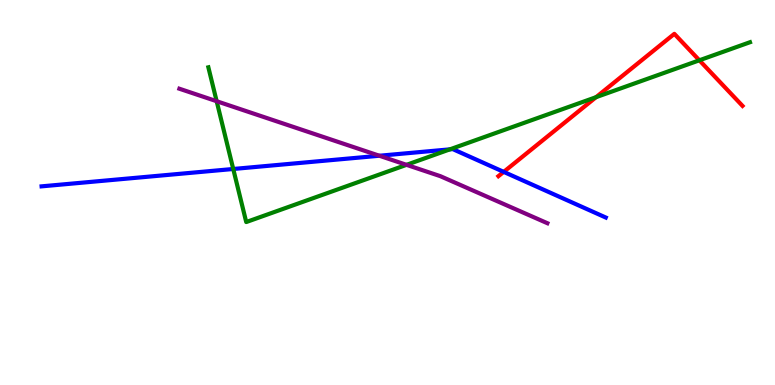[{'lines': ['blue', 'red'], 'intersections': [{'x': 6.5, 'y': 5.54}]}, {'lines': ['green', 'red'], 'intersections': [{'x': 7.69, 'y': 7.48}, {'x': 9.02, 'y': 8.43}]}, {'lines': ['purple', 'red'], 'intersections': []}, {'lines': ['blue', 'green'], 'intersections': [{'x': 3.01, 'y': 5.61}, {'x': 5.81, 'y': 6.12}]}, {'lines': ['blue', 'purple'], 'intersections': [{'x': 4.9, 'y': 5.95}]}, {'lines': ['green', 'purple'], 'intersections': [{'x': 2.8, 'y': 7.37}, {'x': 5.25, 'y': 5.72}]}]